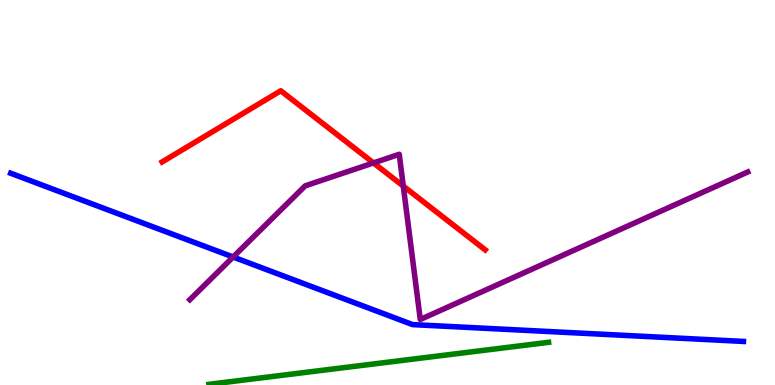[{'lines': ['blue', 'red'], 'intersections': []}, {'lines': ['green', 'red'], 'intersections': []}, {'lines': ['purple', 'red'], 'intersections': [{'x': 4.82, 'y': 5.77}, {'x': 5.2, 'y': 5.17}]}, {'lines': ['blue', 'green'], 'intersections': []}, {'lines': ['blue', 'purple'], 'intersections': [{'x': 3.01, 'y': 3.32}]}, {'lines': ['green', 'purple'], 'intersections': []}]